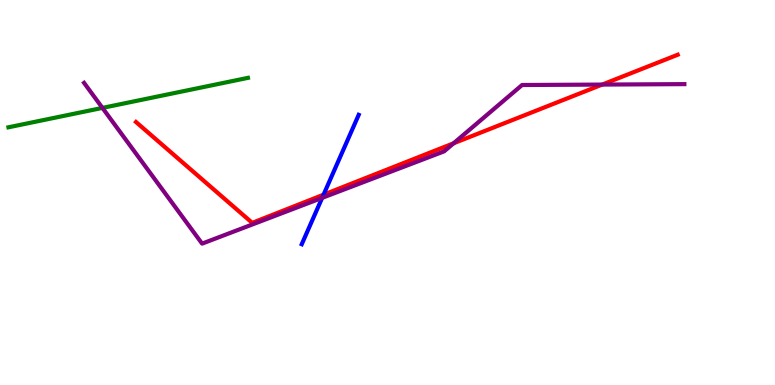[{'lines': ['blue', 'red'], 'intersections': [{'x': 4.17, 'y': 4.94}]}, {'lines': ['green', 'red'], 'intersections': []}, {'lines': ['purple', 'red'], 'intersections': [{'x': 5.85, 'y': 6.28}, {'x': 7.77, 'y': 7.8}]}, {'lines': ['blue', 'green'], 'intersections': []}, {'lines': ['blue', 'purple'], 'intersections': [{'x': 4.16, 'y': 4.86}]}, {'lines': ['green', 'purple'], 'intersections': [{'x': 1.32, 'y': 7.2}]}]